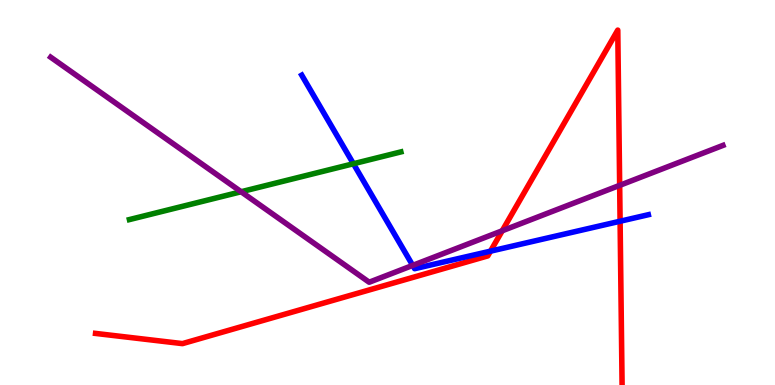[{'lines': ['blue', 'red'], 'intersections': [{'x': 6.33, 'y': 3.48}, {'x': 8.0, 'y': 4.25}]}, {'lines': ['green', 'red'], 'intersections': []}, {'lines': ['purple', 'red'], 'intersections': [{'x': 6.48, 'y': 4.01}, {'x': 8.0, 'y': 5.19}]}, {'lines': ['blue', 'green'], 'intersections': [{'x': 4.56, 'y': 5.75}]}, {'lines': ['blue', 'purple'], 'intersections': [{'x': 5.33, 'y': 3.11}]}, {'lines': ['green', 'purple'], 'intersections': [{'x': 3.11, 'y': 5.02}]}]